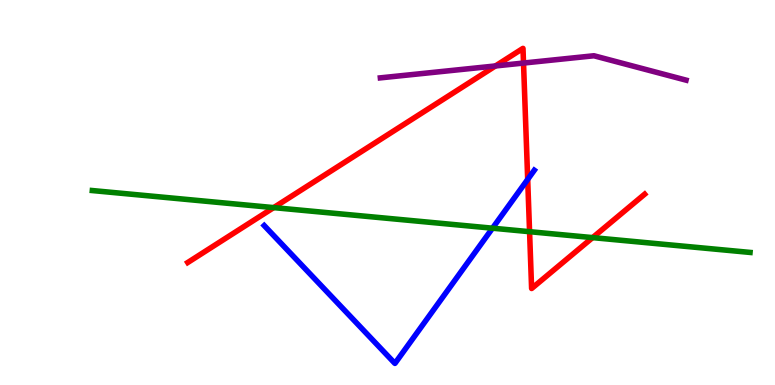[{'lines': ['blue', 'red'], 'intersections': [{'x': 6.81, 'y': 5.34}]}, {'lines': ['green', 'red'], 'intersections': [{'x': 3.53, 'y': 4.61}, {'x': 6.83, 'y': 3.98}, {'x': 7.65, 'y': 3.83}]}, {'lines': ['purple', 'red'], 'intersections': [{'x': 6.39, 'y': 8.29}, {'x': 6.76, 'y': 8.36}]}, {'lines': ['blue', 'green'], 'intersections': [{'x': 6.35, 'y': 4.07}]}, {'lines': ['blue', 'purple'], 'intersections': []}, {'lines': ['green', 'purple'], 'intersections': []}]